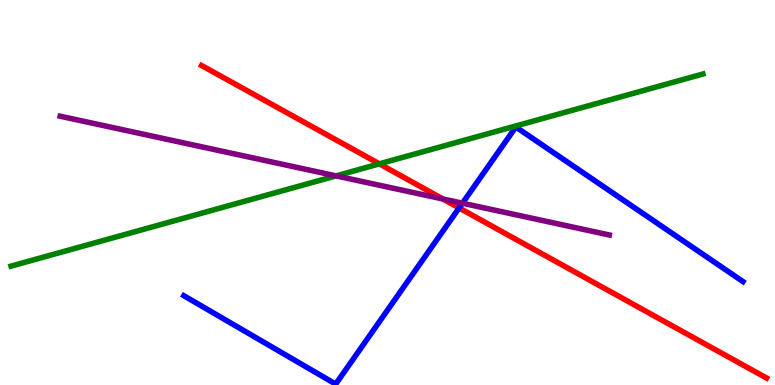[{'lines': ['blue', 'red'], 'intersections': [{'x': 5.92, 'y': 4.6}]}, {'lines': ['green', 'red'], 'intersections': [{'x': 4.9, 'y': 5.74}]}, {'lines': ['purple', 'red'], 'intersections': [{'x': 5.71, 'y': 4.83}]}, {'lines': ['blue', 'green'], 'intersections': []}, {'lines': ['blue', 'purple'], 'intersections': [{'x': 5.97, 'y': 4.72}]}, {'lines': ['green', 'purple'], 'intersections': [{'x': 4.34, 'y': 5.43}]}]